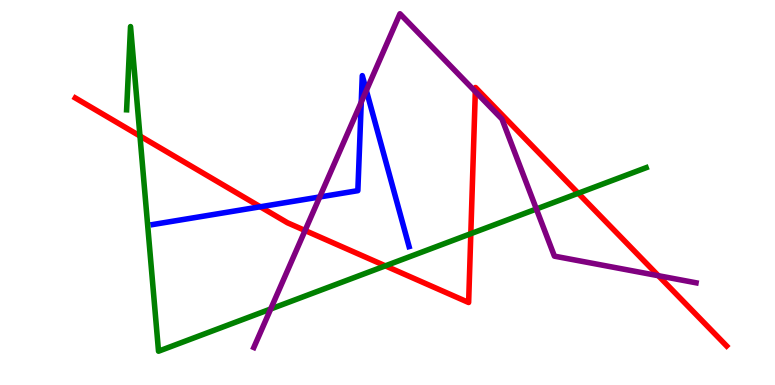[{'lines': ['blue', 'red'], 'intersections': [{'x': 3.36, 'y': 4.63}]}, {'lines': ['green', 'red'], 'intersections': [{'x': 1.81, 'y': 6.47}, {'x': 4.97, 'y': 3.09}, {'x': 6.08, 'y': 3.93}, {'x': 7.46, 'y': 4.98}]}, {'lines': ['purple', 'red'], 'intersections': [{'x': 3.94, 'y': 4.01}, {'x': 6.13, 'y': 7.62}, {'x': 8.5, 'y': 2.84}]}, {'lines': ['blue', 'green'], 'intersections': []}, {'lines': ['blue', 'purple'], 'intersections': [{'x': 4.13, 'y': 4.88}, {'x': 4.66, 'y': 7.35}, {'x': 4.73, 'y': 7.65}]}, {'lines': ['green', 'purple'], 'intersections': [{'x': 3.49, 'y': 1.97}, {'x': 6.92, 'y': 4.57}]}]